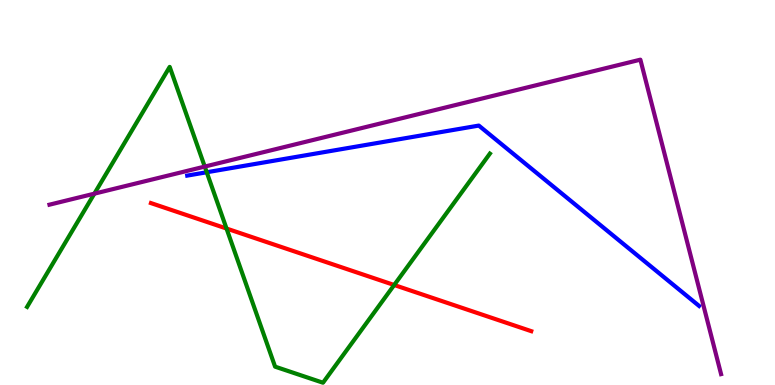[{'lines': ['blue', 'red'], 'intersections': []}, {'lines': ['green', 'red'], 'intersections': [{'x': 2.92, 'y': 4.06}, {'x': 5.09, 'y': 2.6}]}, {'lines': ['purple', 'red'], 'intersections': []}, {'lines': ['blue', 'green'], 'intersections': [{'x': 2.67, 'y': 5.53}]}, {'lines': ['blue', 'purple'], 'intersections': []}, {'lines': ['green', 'purple'], 'intersections': [{'x': 1.22, 'y': 4.97}, {'x': 2.64, 'y': 5.67}]}]